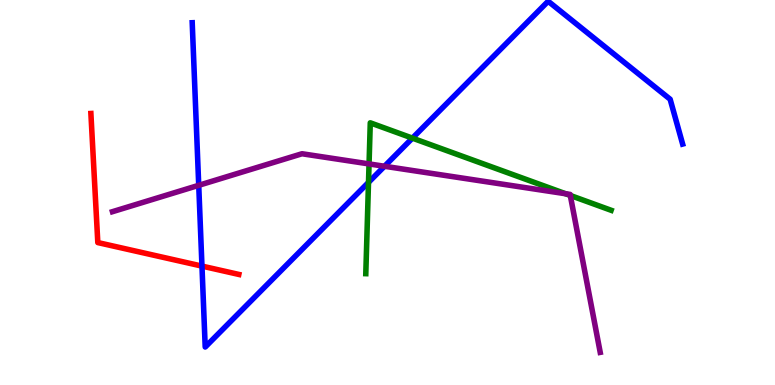[{'lines': ['blue', 'red'], 'intersections': [{'x': 2.61, 'y': 3.09}]}, {'lines': ['green', 'red'], 'intersections': []}, {'lines': ['purple', 'red'], 'intersections': []}, {'lines': ['blue', 'green'], 'intersections': [{'x': 4.75, 'y': 5.26}, {'x': 5.32, 'y': 6.41}]}, {'lines': ['blue', 'purple'], 'intersections': [{'x': 2.56, 'y': 5.19}, {'x': 4.96, 'y': 5.68}]}, {'lines': ['green', 'purple'], 'intersections': [{'x': 4.76, 'y': 5.74}, {'x': 7.3, 'y': 4.97}, {'x': 7.36, 'y': 4.92}]}]